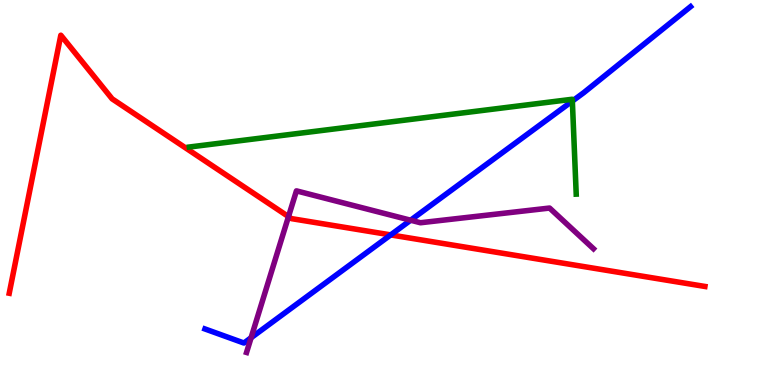[{'lines': ['blue', 'red'], 'intersections': [{'x': 5.04, 'y': 3.9}]}, {'lines': ['green', 'red'], 'intersections': []}, {'lines': ['purple', 'red'], 'intersections': [{'x': 3.72, 'y': 4.37}]}, {'lines': ['blue', 'green'], 'intersections': [{'x': 7.39, 'y': 7.37}]}, {'lines': ['blue', 'purple'], 'intersections': [{'x': 3.24, 'y': 1.23}, {'x': 5.3, 'y': 4.28}]}, {'lines': ['green', 'purple'], 'intersections': []}]